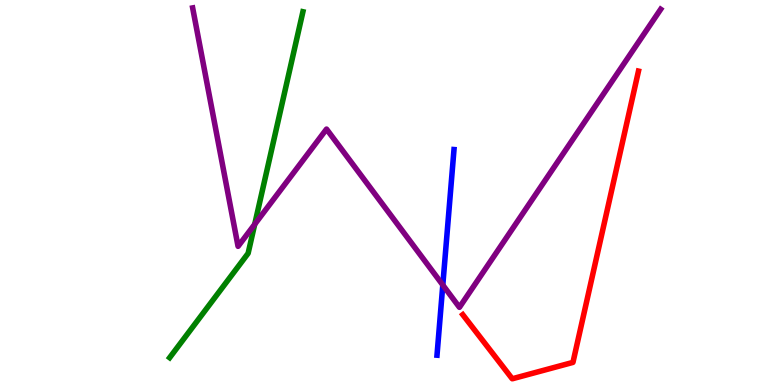[{'lines': ['blue', 'red'], 'intersections': []}, {'lines': ['green', 'red'], 'intersections': []}, {'lines': ['purple', 'red'], 'intersections': []}, {'lines': ['blue', 'green'], 'intersections': []}, {'lines': ['blue', 'purple'], 'intersections': [{'x': 5.71, 'y': 2.6}]}, {'lines': ['green', 'purple'], 'intersections': [{'x': 3.29, 'y': 4.17}]}]